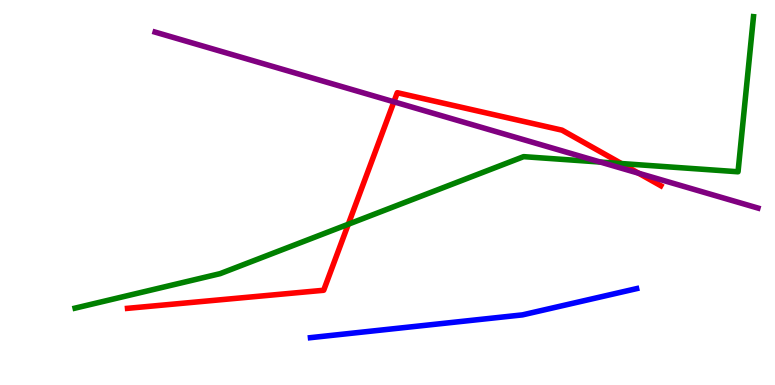[{'lines': ['blue', 'red'], 'intersections': []}, {'lines': ['green', 'red'], 'intersections': [{'x': 4.49, 'y': 4.18}, {'x': 8.02, 'y': 5.75}]}, {'lines': ['purple', 'red'], 'intersections': [{'x': 5.08, 'y': 7.36}, {'x': 8.24, 'y': 5.5}]}, {'lines': ['blue', 'green'], 'intersections': []}, {'lines': ['blue', 'purple'], 'intersections': []}, {'lines': ['green', 'purple'], 'intersections': [{'x': 7.75, 'y': 5.79}]}]